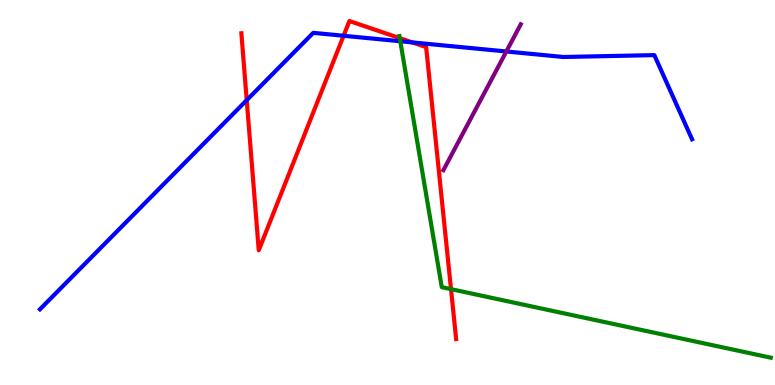[{'lines': ['blue', 'red'], 'intersections': [{'x': 3.18, 'y': 7.4}, {'x': 4.43, 'y': 9.07}, {'x': 5.32, 'y': 8.9}]}, {'lines': ['green', 'red'], 'intersections': [{'x': 5.16, 'y': 9.01}, {'x': 5.82, 'y': 2.49}]}, {'lines': ['purple', 'red'], 'intersections': []}, {'lines': ['blue', 'green'], 'intersections': [{'x': 5.17, 'y': 8.93}]}, {'lines': ['blue', 'purple'], 'intersections': [{'x': 6.53, 'y': 8.66}]}, {'lines': ['green', 'purple'], 'intersections': []}]